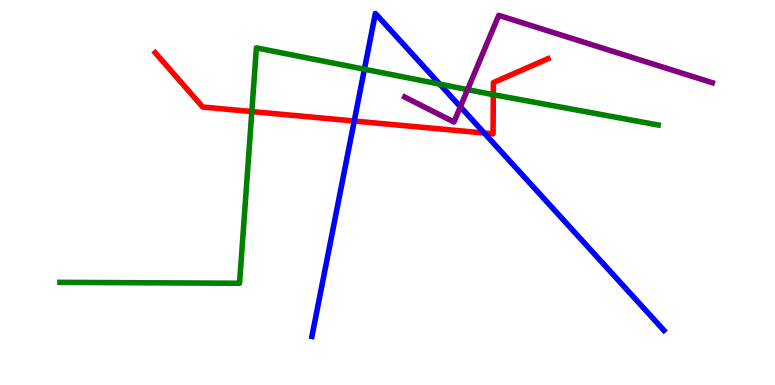[{'lines': ['blue', 'red'], 'intersections': [{'x': 4.57, 'y': 6.86}, {'x': 6.25, 'y': 6.54}]}, {'lines': ['green', 'red'], 'intersections': [{'x': 3.25, 'y': 7.1}, {'x': 6.37, 'y': 7.54}]}, {'lines': ['purple', 'red'], 'intersections': []}, {'lines': ['blue', 'green'], 'intersections': [{'x': 4.7, 'y': 8.2}, {'x': 5.67, 'y': 7.82}]}, {'lines': ['blue', 'purple'], 'intersections': [{'x': 5.94, 'y': 7.23}]}, {'lines': ['green', 'purple'], 'intersections': [{'x': 6.03, 'y': 7.67}]}]